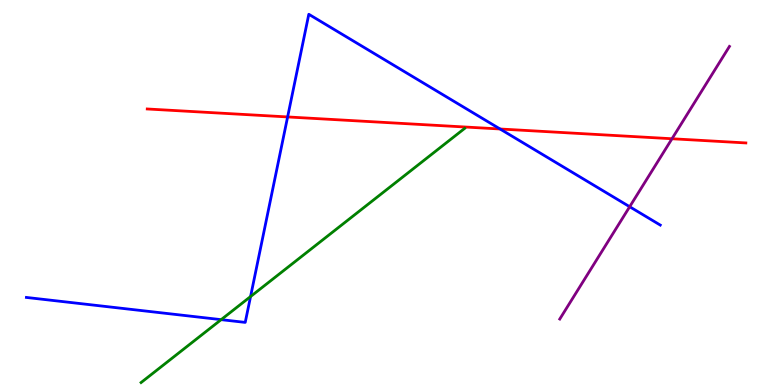[{'lines': ['blue', 'red'], 'intersections': [{'x': 3.71, 'y': 6.96}, {'x': 6.45, 'y': 6.65}]}, {'lines': ['green', 'red'], 'intersections': []}, {'lines': ['purple', 'red'], 'intersections': [{'x': 8.67, 'y': 6.4}]}, {'lines': ['blue', 'green'], 'intersections': [{'x': 2.85, 'y': 1.7}, {'x': 3.23, 'y': 2.3}]}, {'lines': ['blue', 'purple'], 'intersections': [{'x': 8.12, 'y': 4.63}]}, {'lines': ['green', 'purple'], 'intersections': []}]